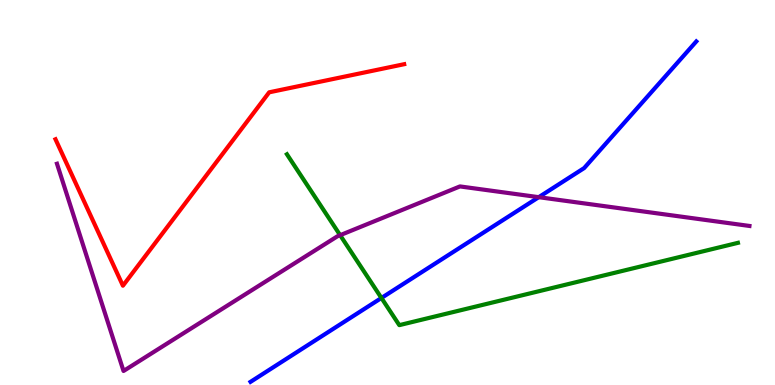[{'lines': ['blue', 'red'], 'intersections': []}, {'lines': ['green', 'red'], 'intersections': []}, {'lines': ['purple', 'red'], 'intersections': []}, {'lines': ['blue', 'green'], 'intersections': [{'x': 4.92, 'y': 2.26}]}, {'lines': ['blue', 'purple'], 'intersections': [{'x': 6.95, 'y': 4.88}]}, {'lines': ['green', 'purple'], 'intersections': [{'x': 4.39, 'y': 3.89}]}]